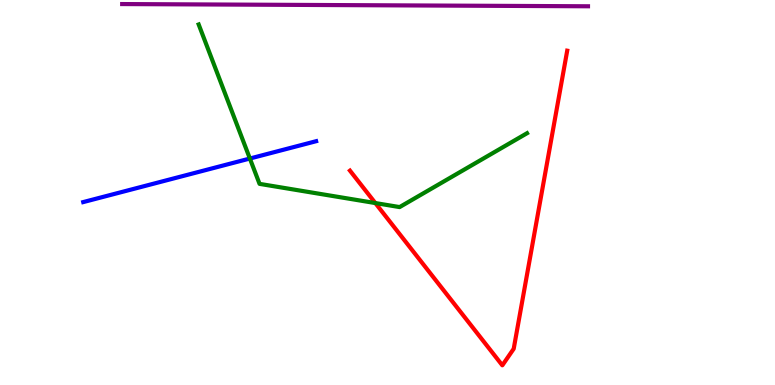[{'lines': ['blue', 'red'], 'intersections': []}, {'lines': ['green', 'red'], 'intersections': [{'x': 4.84, 'y': 4.73}]}, {'lines': ['purple', 'red'], 'intersections': []}, {'lines': ['blue', 'green'], 'intersections': [{'x': 3.22, 'y': 5.88}]}, {'lines': ['blue', 'purple'], 'intersections': []}, {'lines': ['green', 'purple'], 'intersections': []}]